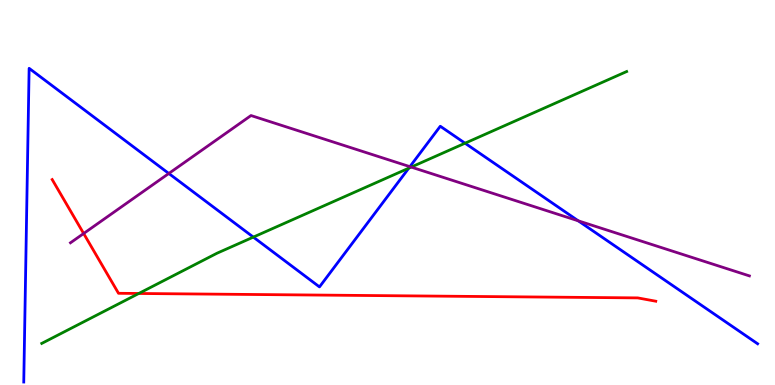[{'lines': ['blue', 'red'], 'intersections': []}, {'lines': ['green', 'red'], 'intersections': [{'x': 1.79, 'y': 2.38}]}, {'lines': ['purple', 'red'], 'intersections': [{'x': 1.08, 'y': 3.93}]}, {'lines': ['blue', 'green'], 'intersections': [{'x': 3.27, 'y': 3.84}, {'x': 5.27, 'y': 5.63}, {'x': 6.0, 'y': 6.28}]}, {'lines': ['blue', 'purple'], 'intersections': [{'x': 2.18, 'y': 5.49}, {'x': 5.29, 'y': 5.67}, {'x': 7.46, 'y': 4.26}]}, {'lines': ['green', 'purple'], 'intersections': [{'x': 5.31, 'y': 5.66}]}]